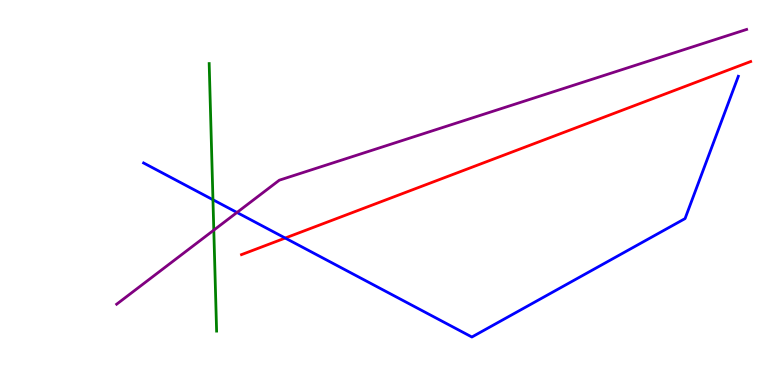[{'lines': ['blue', 'red'], 'intersections': [{'x': 3.68, 'y': 3.82}]}, {'lines': ['green', 'red'], 'intersections': []}, {'lines': ['purple', 'red'], 'intersections': []}, {'lines': ['blue', 'green'], 'intersections': [{'x': 2.75, 'y': 4.81}]}, {'lines': ['blue', 'purple'], 'intersections': [{'x': 3.06, 'y': 4.48}]}, {'lines': ['green', 'purple'], 'intersections': [{'x': 2.76, 'y': 4.02}]}]